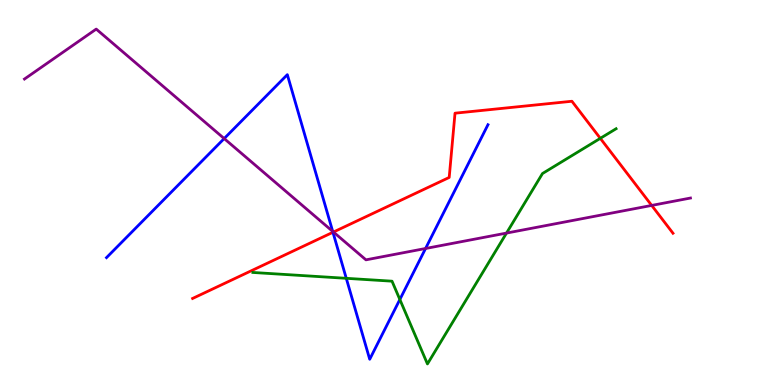[{'lines': ['blue', 'red'], 'intersections': [{'x': 4.3, 'y': 3.97}]}, {'lines': ['green', 'red'], 'intersections': [{'x': 7.75, 'y': 6.41}]}, {'lines': ['purple', 'red'], 'intersections': [{'x': 4.3, 'y': 3.97}, {'x': 8.41, 'y': 4.66}]}, {'lines': ['blue', 'green'], 'intersections': [{'x': 4.47, 'y': 2.77}, {'x': 5.16, 'y': 2.22}]}, {'lines': ['blue', 'purple'], 'intersections': [{'x': 2.89, 'y': 6.4}, {'x': 4.29, 'y': 3.99}, {'x': 5.49, 'y': 3.55}]}, {'lines': ['green', 'purple'], 'intersections': [{'x': 6.54, 'y': 3.95}]}]